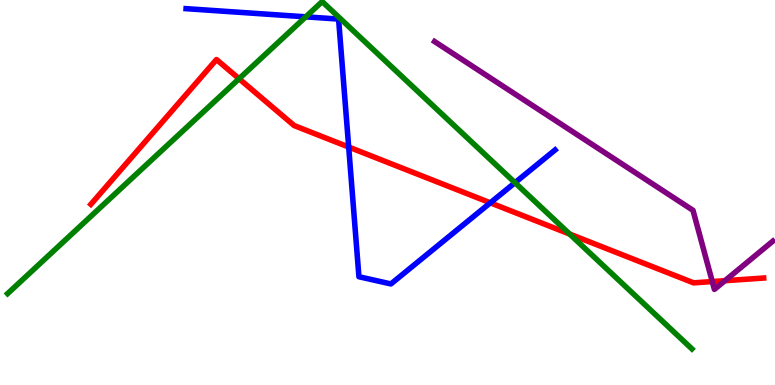[{'lines': ['blue', 'red'], 'intersections': [{'x': 4.5, 'y': 6.18}, {'x': 6.33, 'y': 4.73}]}, {'lines': ['green', 'red'], 'intersections': [{'x': 3.08, 'y': 7.95}, {'x': 7.35, 'y': 3.92}]}, {'lines': ['purple', 'red'], 'intersections': [{'x': 9.19, 'y': 2.69}, {'x': 9.35, 'y': 2.71}]}, {'lines': ['blue', 'green'], 'intersections': [{'x': 3.95, 'y': 9.56}, {'x': 6.64, 'y': 5.25}]}, {'lines': ['blue', 'purple'], 'intersections': []}, {'lines': ['green', 'purple'], 'intersections': []}]